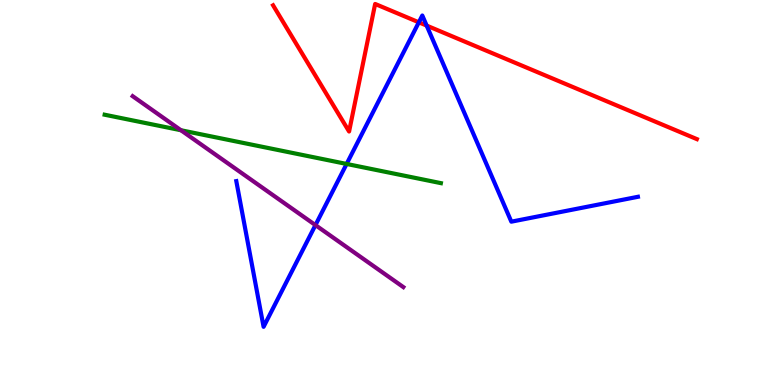[{'lines': ['blue', 'red'], 'intersections': [{'x': 5.4, 'y': 9.42}, {'x': 5.51, 'y': 9.33}]}, {'lines': ['green', 'red'], 'intersections': []}, {'lines': ['purple', 'red'], 'intersections': []}, {'lines': ['blue', 'green'], 'intersections': [{'x': 4.47, 'y': 5.74}]}, {'lines': ['blue', 'purple'], 'intersections': [{'x': 4.07, 'y': 4.15}]}, {'lines': ['green', 'purple'], 'intersections': [{'x': 2.33, 'y': 6.62}]}]